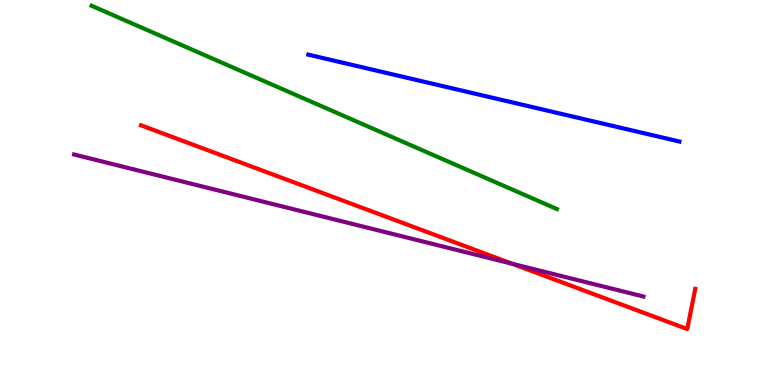[{'lines': ['blue', 'red'], 'intersections': []}, {'lines': ['green', 'red'], 'intersections': []}, {'lines': ['purple', 'red'], 'intersections': [{'x': 6.61, 'y': 3.15}]}, {'lines': ['blue', 'green'], 'intersections': []}, {'lines': ['blue', 'purple'], 'intersections': []}, {'lines': ['green', 'purple'], 'intersections': []}]